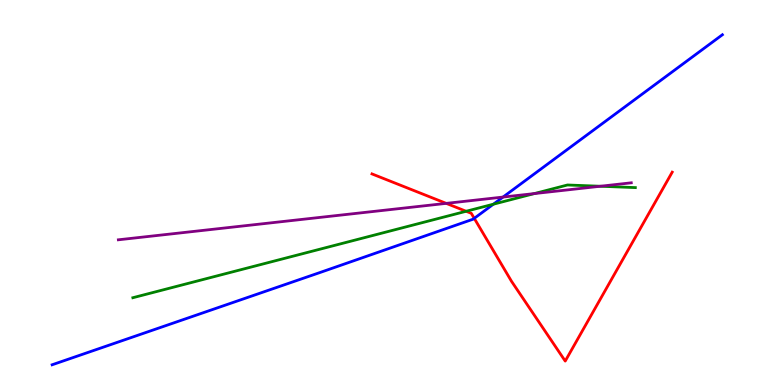[{'lines': ['blue', 'red'], 'intersections': [{'x': 6.12, 'y': 4.33}]}, {'lines': ['green', 'red'], 'intersections': [{'x': 6.01, 'y': 4.51}]}, {'lines': ['purple', 'red'], 'intersections': [{'x': 5.76, 'y': 4.72}]}, {'lines': ['blue', 'green'], 'intersections': [{'x': 6.37, 'y': 4.7}]}, {'lines': ['blue', 'purple'], 'intersections': [{'x': 6.49, 'y': 4.88}]}, {'lines': ['green', 'purple'], 'intersections': [{'x': 6.89, 'y': 4.97}, {'x': 7.75, 'y': 5.16}]}]